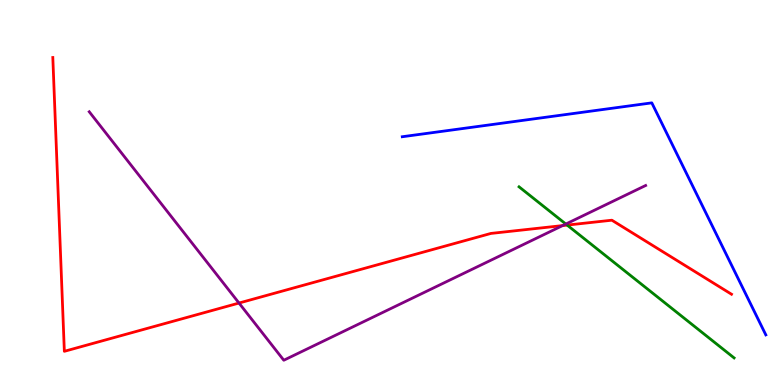[{'lines': ['blue', 'red'], 'intersections': []}, {'lines': ['green', 'red'], 'intersections': [{'x': 7.32, 'y': 4.15}]}, {'lines': ['purple', 'red'], 'intersections': [{'x': 3.08, 'y': 2.13}, {'x': 7.26, 'y': 4.14}]}, {'lines': ['blue', 'green'], 'intersections': []}, {'lines': ['blue', 'purple'], 'intersections': []}, {'lines': ['green', 'purple'], 'intersections': [{'x': 7.3, 'y': 4.18}]}]